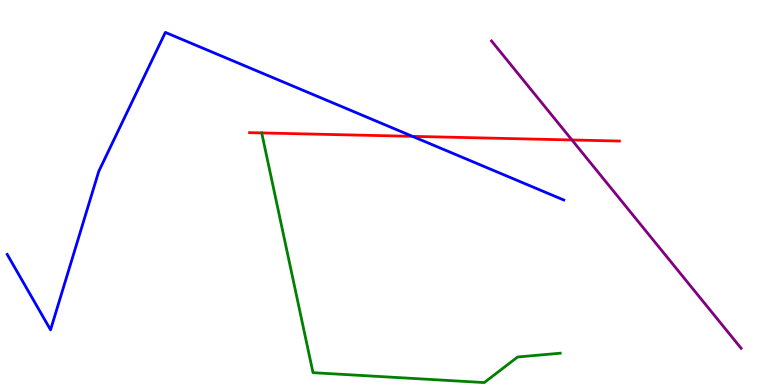[{'lines': ['blue', 'red'], 'intersections': [{'x': 5.32, 'y': 6.46}]}, {'lines': ['green', 'red'], 'intersections': [{'x': 3.38, 'y': 6.55}]}, {'lines': ['purple', 'red'], 'intersections': [{'x': 7.38, 'y': 6.36}]}, {'lines': ['blue', 'green'], 'intersections': []}, {'lines': ['blue', 'purple'], 'intersections': []}, {'lines': ['green', 'purple'], 'intersections': []}]